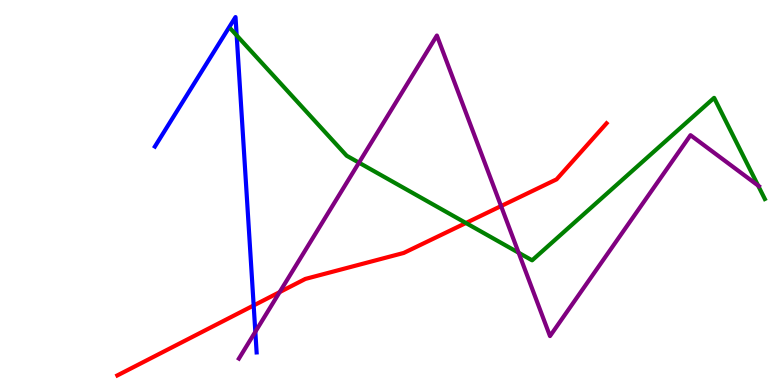[{'lines': ['blue', 'red'], 'intersections': [{'x': 3.27, 'y': 2.07}]}, {'lines': ['green', 'red'], 'intersections': [{'x': 6.01, 'y': 4.21}]}, {'lines': ['purple', 'red'], 'intersections': [{'x': 3.61, 'y': 2.41}, {'x': 6.47, 'y': 4.65}]}, {'lines': ['blue', 'green'], 'intersections': [{'x': 3.05, 'y': 9.08}]}, {'lines': ['blue', 'purple'], 'intersections': [{'x': 3.29, 'y': 1.38}]}, {'lines': ['green', 'purple'], 'intersections': [{'x': 4.63, 'y': 5.77}, {'x': 6.69, 'y': 3.44}, {'x': 9.78, 'y': 5.18}]}]